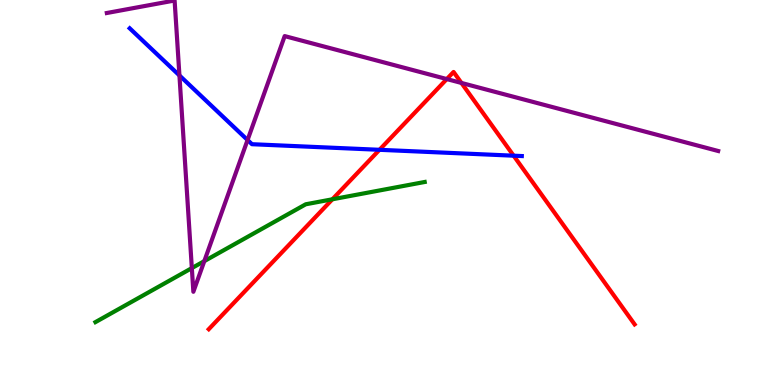[{'lines': ['blue', 'red'], 'intersections': [{'x': 4.9, 'y': 6.11}, {'x': 6.63, 'y': 5.96}]}, {'lines': ['green', 'red'], 'intersections': [{'x': 4.29, 'y': 4.82}]}, {'lines': ['purple', 'red'], 'intersections': [{'x': 5.77, 'y': 7.95}, {'x': 5.95, 'y': 7.85}]}, {'lines': ['blue', 'green'], 'intersections': []}, {'lines': ['blue', 'purple'], 'intersections': [{'x': 2.32, 'y': 8.04}, {'x': 3.19, 'y': 6.36}]}, {'lines': ['green', 'purple'], 'intersections': [{'x': 2.48, 'y': 3.04}, {'x': 2.64, 'y': 3.22}]}]